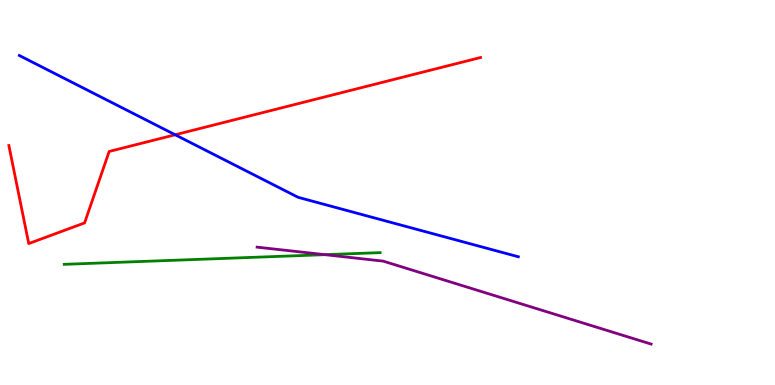[{'lines': ['blue', 'red'], 'intersections': [{'x': 2.26, 'y': 6.5}]}, {'lines': ['green', 'red'], 'intersections': []}, {'lines': ['purple', 'red'], 'intersections': []}, {'lines': ['blue', 'green'], 'intersections': []}, {'lines': ['blue', 'purple'], 'intersections': []}, {'lines': ['green', 'purple'], 'intersections': [{'x': 4.19, 'y': 3.39}]}]